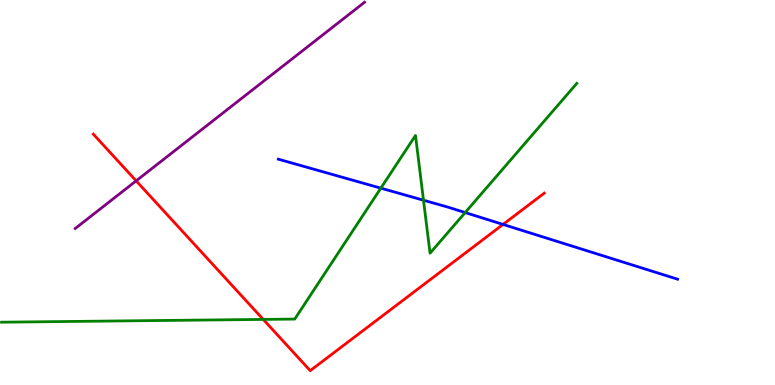[{'lines': ['blue', 'red'], 'intersections': [{'x': 6.49, 'y': 4.17}]}, {'lines': ['green', 'red'], 'intersections': [{'x': 3.4, 'y': 1.7}]}, {'lines': ['purple', 'red'], 'intersections': [{'x': 1.76, 'y': 5.3}]}, {'lines': ['blue', 'green'], 'intersections': [{'x': 4.91, 'y': 5.11}, {'x': 5.46, 'y': 4.8}, {'x': 6.0, 'y': 4.48}]}, {'lines': ['blue', 'purple'], 'intersections': []}, {'lines': ['green', 'purple'], 'intersections': []}]